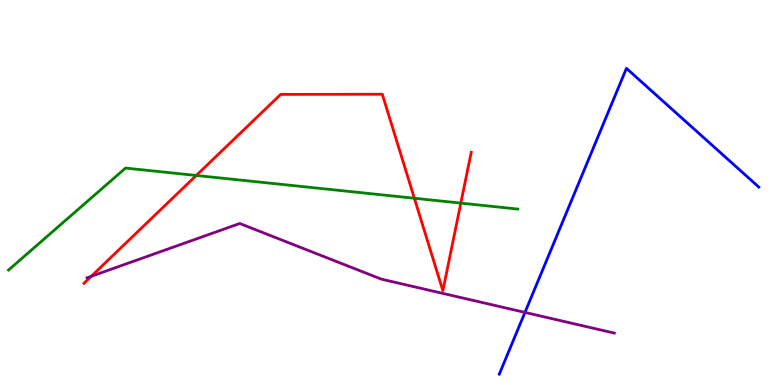[{'lines': ['blue', 'red'], 'intersections': []}, {'lines': ['green', 'red'], 'intersections': [{'x': 2.53, 'y': 5.44}, {'x': 5.35, 'y': 4.85}, {'x': 5.95, 'y': 4.72}]}, {'lines': ['purple', 'red'], 'intersections': [{'x': 1.18, 'y': 2.82}]}, {'lines': ['blue', 'green'], 'intersections': []}, {'lines': ['blue', 'purple'], 'intersections': [{'x': 6.77, 'y': 1.89}]}, {'lines': ['green', 'purple'], 'intersections': []}]